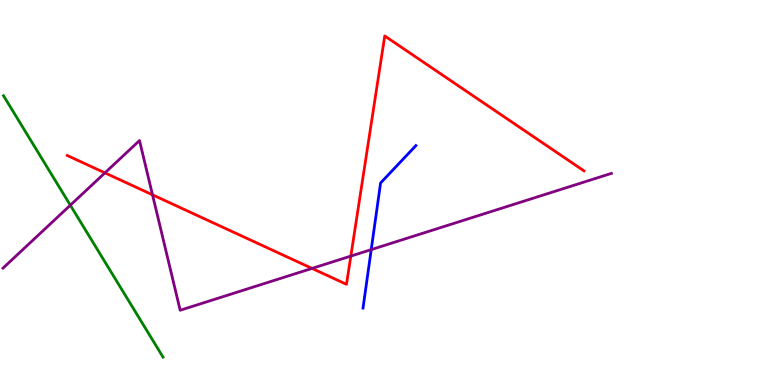[{'lines': ['blue', 'red'], 'intersections': []}, {'lines': ['green', 'red'], 'intersections': []}, {'lines': ['purple', 'red'], 'intersections': [{'x': 1.35, 'y': 5.51}, {'x': 1.97, 'y': 4.94}, {'x': 4.03, 'y': 3.03}, {'x': 4.53, 'y': 3.35}]}, {'lines': ['blue', 'green'], 'intersections': []}, {'lines': ['blue', 'purple'], 'intersections': [{'x': 4.79, 'y': 3.52}]}, {'lines': ['green', 'purple'], 'intersections': [{'x': 0.908, 'y': 4.67}]}]